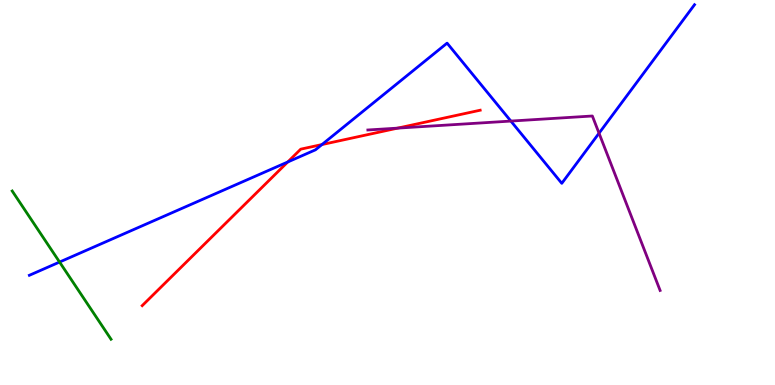[{'lines': ['blue', 'red'], 'intersections': [{'x': 3.71, 'y': 5.79}, {'x': 4.15, 'y': 6.25}]}, {'lines': ['green', 'red'], 'intersections': []}, {'lines': ['purple', 'red'], 'intersections': [{'x': 5.13, 'y': 6.67}]}, {'lines': ['blue', 'green'], 'intersections': [{'x': 0.769, 'y': 3.19}]}, {'lines': ['blue', 'purple'], 'intersections': [{'x': 6.59, 'y': 6.86}, {'x': 7.73, 'y': 6.54}]}, {'lines': ['green', 'purple'], 'intersections': []}]